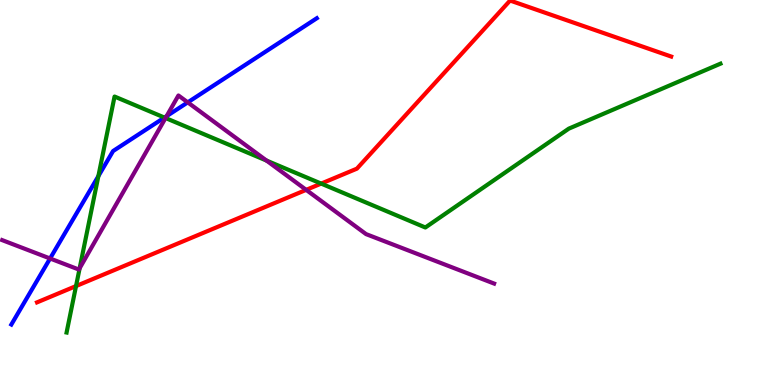[{'lines': ['blue', 'red'], 'intersections': []}, {'lines': ['green', 'red'], 'intersections': [{'x': 0.981, 'y': 2.57}, {'x': 4.14, 'y': 5.23}]}, {'lines': ['purple', 'red'], 'intersections': [{'x': 3.95, 'y': 5.07}]}, {'lines': ['blue', 'green'], 'intersections': [{'x': 1.27, 'y': 5.43}, {'x': 2.12, 'y': 6.95}]}, {'lines': ['blue', 'purple'], 'intersections': [{'x': 0.646, 'y': 3.29}, {'x': 2.15, 'y': 6.98}, {'x': 2.42, 'y': 7.34}]}, {'lines': ['green', 'purple'], 'intersections': [{'x': 1.03, 'y': 3.03}, {'x': 2.14, 'y': 6.93}, {'x': 3.44, 'y': 5.83}]}]